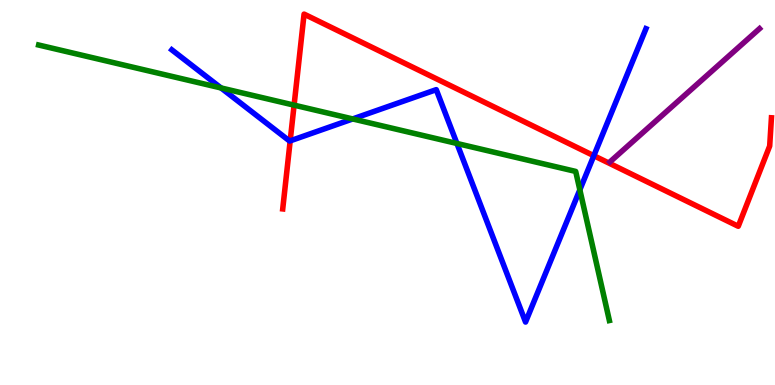[{'lines': ['blue', 'red'], 'intersections': [{'x': 3.74, 'y': 6.34}, {'x': 7.66, 'y': 5.96}]}, {'lines': ['green', 'red'], 'intersections': [{'x': 3.79, 'y': 7.27}]}, {'lines': ['purple', 'red'], 'intersections': []}, {'lines': ['blue', 'green'], 'intersections': [{'x': 2.85, 'y': 7.72}, {'x': 4.55, 'y': 6.91}, {'x': 5.9, 'y': 6.27}, {'x': 7.48, 'y': 5.07}]}, {'lines': ['blue', 'purple'], 'intersections': []}, {'lines': ['green', 'purple'], 'intersections': []}]